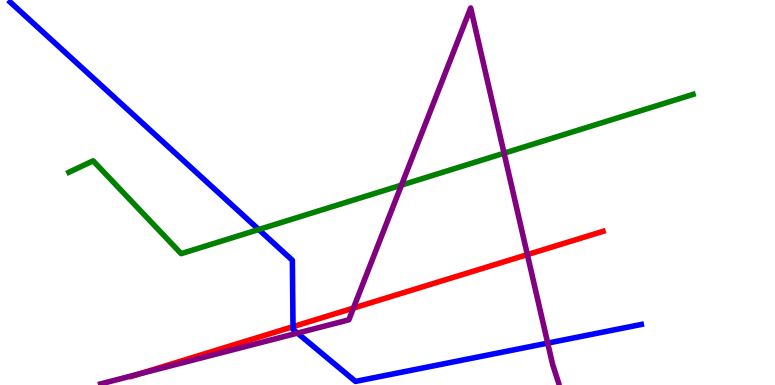[{'lines': ['blue', 'red'], 'intersections': [{'x': 3.78, 'y': 1.52}]}, {'lines': ['green', 'red'], 'intersections': []}, {'lines': ['purple', 'red'], 'intersections': [{'x': 1.8, 'y': 0.288}, {'x': 4.56, 'y': 2.0}, {'x': 6.8, 'y': 3.39}]}, {'lines': ['blue', 'green'], 'intersections': [{'x': 3.34, 'y': 4.04}]}, {'lines': ['blue', 'purple'], 'intersections': [{'x': 3.84, 'y': 1.35}, {'x': 7.07, 'y': 1.09}]}, {'lines': ['green', 'purple'], 'intersections': [{'x': 5.18, 'y': 5.19}, {'x': 6.5, 'y': 6.02}]}]